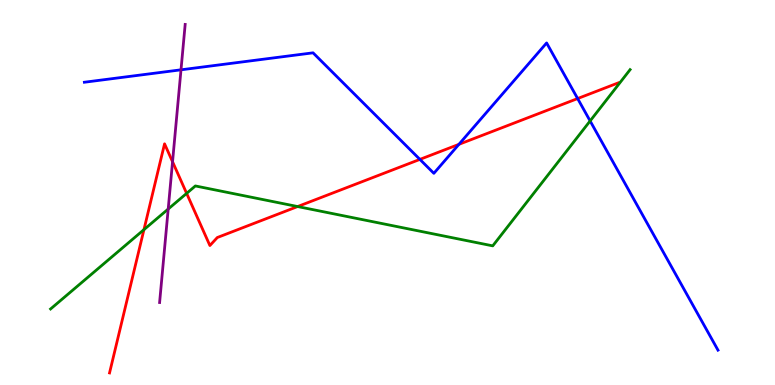[{'lines': ['blue', 'red'], 'intersections': [{'x': 5.42, 'y': 5.86}, {'x': 5.92, 'y': 6.25}, {'x': 7.45, 'y': 7.44}]}, {'lines': ['green', 'red'], 'intersections': [{'x': 1.86, 'y': 4.04}, {'x': 2.41, 'y': 4.98}, {'x': 3.84, 'y': 4.64}]}, {'lines': ['purple', 'red'], 'intersections': [{'x': 2.23, 'y': 5.8}]}, {'lines': ['blue', 'green'], 'intersections': [{'x': 7.61, 'y': 6.86}]}, {'lines': ['blue', 'purple'], 'intersections': [{'x': 2.34, 'y': 8.19}]}, {'lines': ['green', 'purple'], 'intersections': [{'x': 2.17, 'y': 4.57}]}]